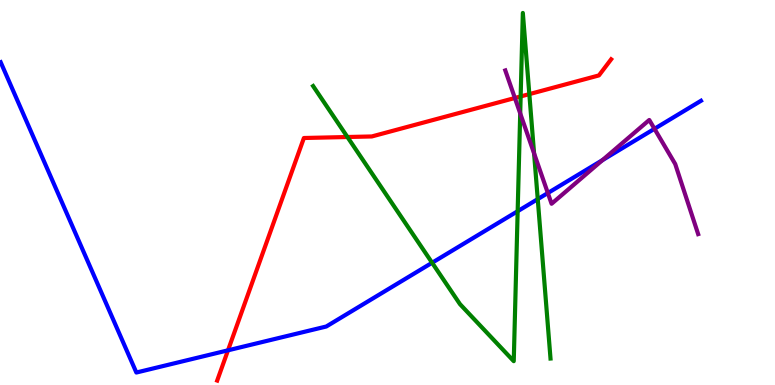[{'lines': ['blue', 'red'], 'intersections': [{'x': 2.94, 'y': 0.901}]}, {'lines': ['green', 'red'], 'intersections': [{'x': 4.48, 'y': 6.44}, {'x': 6.72, 'y': 7.49}, {'x': 6.83, 'y': 7.56}]}, {'lines': ['purple', 'red'], 'intersections': [{'x': 6.64, 'y': 7.45}]}, {'lines': ['blue', 'green'], 'intersections': [{'x': 5.58, 'y': 3.18}, {'x': 6.68, 'y': 4.51}, {'x': 6.94, 'y': 4.83}]}, {'lines': ['blue', 'purple'], 'intersections': [{'x': 7.07, 'y': 4.99}, {'x': 7.77, 'y': 5.84}, {'x': 8.44, 'y': 6.65}]}, {'lines': ['green', 'purple'], 'intersections': [{'x': 6.71, 'y': 7.05}, {'x': 6.89, 'y': 6.02}]}]